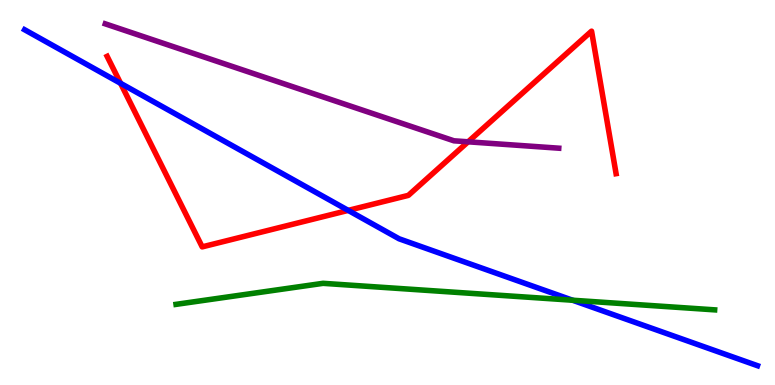[{'lines': ['blue', 'red'], 'intersections': [{'x': 1.56, 'y': 7.84}, {'x': 4.49, 'y': 4.54}]}, {'lines': ['green', 'red'], 'intersections': []}, {'lines': ['purple', 'red'], 'intersections': [{'x': 6.04, 'y': 6.32}]}, {'lines': ['blue', 'green'], 'intersections': [{'x': 7.39, 'y': 2.2}]}, {'lines': ['blue', 'purple'], 'intersections': []}, {'lines': ['green', 'purple'], 'intersections': []}]